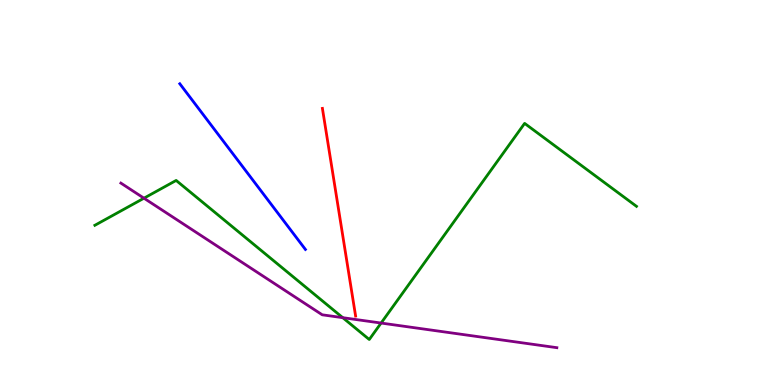[{'lines': ['blue', 'red'], 'intersections': []}, {'lines': ['green', 'red'], 'intersections': []}, {'lines': ['purple', 'red'], 'intersections': []}, {'lines': ['blue', 'green'], 'intersections': []}, {'lines': ['blue', 'purple'], 'intersections': []}, {'lines': ['green', 'purple'], 'intersections': [{'x': 1.86, 'y': 4.85}, {'x': 4.42, 'y': 1.75}, {'x': 4.92, 'y': 1.61}]}]